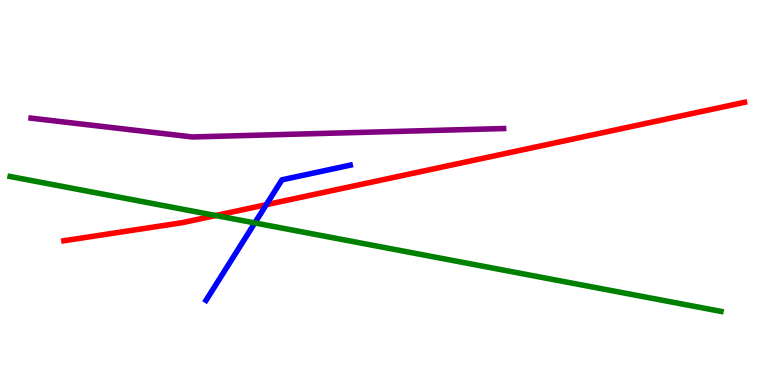[{'lines': ['blue', 'red'], 'intersections': [{'x': 3.44, 'y': 4.68}]}, {'lines': ['green', 'red'], 'intersections': [{'x': 2.78, 'y': 4.4}]}, {'lines': ['purple', 'red'], 'intersections': []}, {'lines': ['blue', 'green'], 'intersections': [{'x': 3.29, 'y': 4.21}]}, {'lines': ['blue', 'purple'], 'intersections': []}, {'lines': ['green', 'purple'], 'intersections': []}]